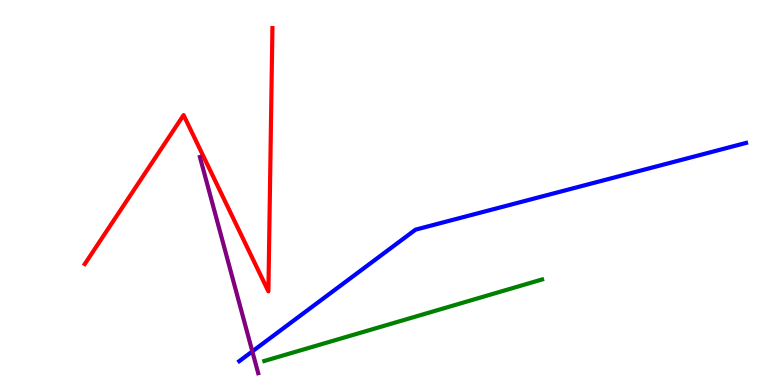[{'lines': ['blue', 'red'], 'intersections': []}, {'lines': ['green', 'red'], 'intersections': []}, {'lines': ['purple', 'red'], 'intersections': []}, {'lines': ['blue', 'green'], 'intersections': []}, {'lines': ['blue', 'purple'], 'intersections': [{'x': 3.26, 'y': 0.872}]}, {'lines': ['green', 'purple'], 'intersections': []}]